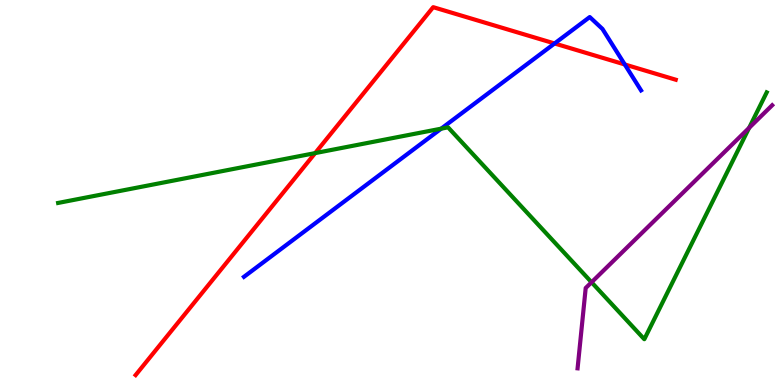[{'lines': ['blue', 'red'], 'intersections': [{'x': 7.16, 'y': 8.87}, {'x': 8.06, 'y': 8.33}]}, {'lines': ['green', 'red'], 'intersections': [{'x': 4.07, 'y': 6.02}]}, {'lines': ['purple', 'red'], 'intersections': []}, {'lines': ['blue', 'green'], 'intersections': [{'x': 5.69, 'y': 6.66}]}, {'lines': ['blue', 'purple'], 'intersections': []}, {'lines': ['green', 'purple'], 'intersections': [{'x': 7.63, 'y': 2.67}, {'x': 9.67, 'y': 6.68}]}]